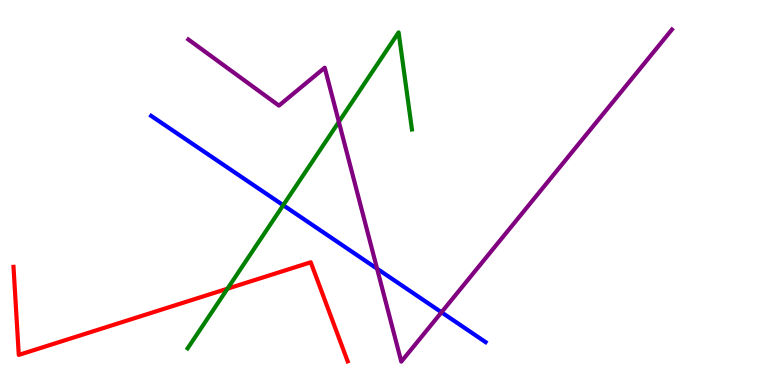[{'lines': ['blue', 'red'], 'intersections': []}, {'lines': ['green', 'red'], 'intersections': [{'x': 2.94, 'y': 2.5}]}, {'lines': ['purple', 'red'], 'intersections': []}, {'lines': ['blue', 'green'], 'intersections': [{'x': 3.65, 'y': 4.67}]}, {'lines': ['blue', 'purple'], 'intersections': [{'x': 4.87, 'y': 3.02}, {'x': 5.7, 'y': 1.89}]}, {'lines': ['green', 'purple'], 'intersections': [{'x': 4.37, 'y': 6.83}]}]